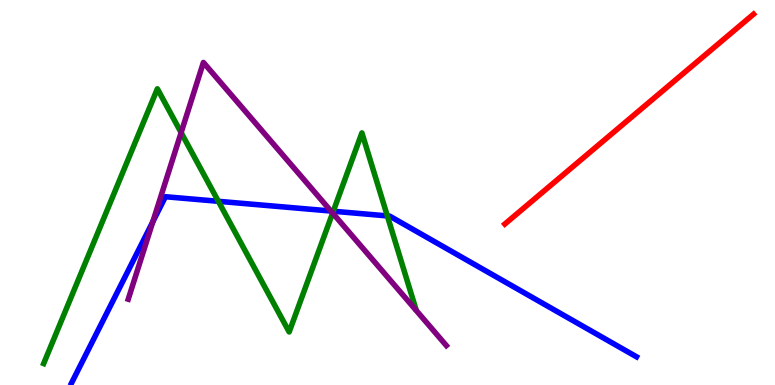[{'lines': ['blue', 'red'], 'intersections': []}, {'lines': ['green', 'red'], 'intersections': []}, {'lines': ['purple', 'red'], 'intersections': []}, {'lines': ['blue', 'green'], 'intersections': [{'x': 2.82, 'y': 4.77}, {'x': 4.3, 'y': 4.51}, {'x': 5.0, 'y': 4.39}]}, {'lines': ['blue', 'purple'], 'intersections': [{'x': 1.97, 'y': 4.24}, {'x': 4.27, 'y': 4.52}]}, {'lines': ['green', 'purple'], 'intersections': [{'x': 2.34, 'y': 6.56}, {'x': 4.29, 'y': 4.47}]}]